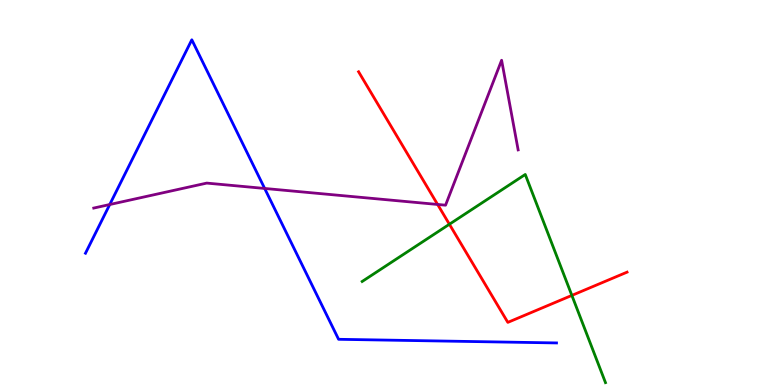[{'lines': ['blue', 'red'], 'intersections': []}, {'lines': ['green', 'red'], 'intersections': [{'x': 5.8, 'y': 4.18}, {'x': 7.38, 'y': 2.33}]}, {'lines': ['purple', 'red'], 'intersections': [{'x': 5.65, 'y': 4.69}]}, {'lines': ['blue', 'green'], 'intersections': []}, {'lines': ['blue', 'purple'], 'intersections': [{'x': 1.42, 'y': 4.69}, {'x': 3.42, 'y': 5.11}]}, {'lines': ['green', 'purple'], 'intersections': []}]